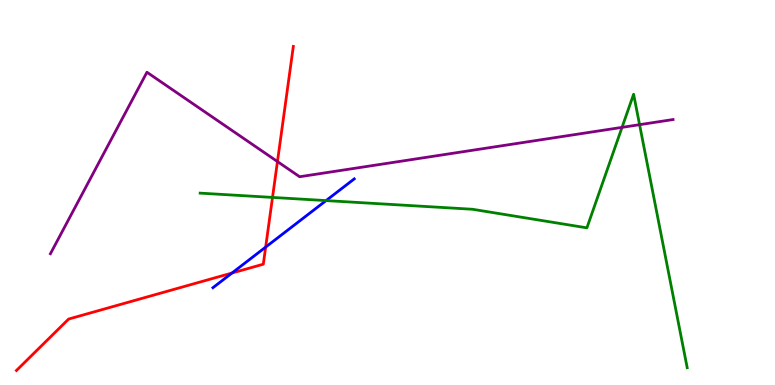[{'lines': ['blue', 'red'], 'intersections': [{'x': 2.99, 'y': 2.91}, {'x': 3.43, 'y': 3.58}]}, {'lines': ['green', 'red'], 'intersections': [{'x': 3.52, 'y': 4.87}]}, {'lines': ['purple', 'red'], 'intersections': [{'x': 3.58, 'y': 5.8}]}, {'lines': ['blue', 'green'], 'intersections': [{'x': 4.21, 'y': 4.79}]}, {'lines': ['blue', 'purple'], 'intersections': []}, {'lines': ['green', 'purple'], 'intersections': [{'x': 8.03, 'y': 6.69}, {'x': 8.25, 'y': 6.76}]}]